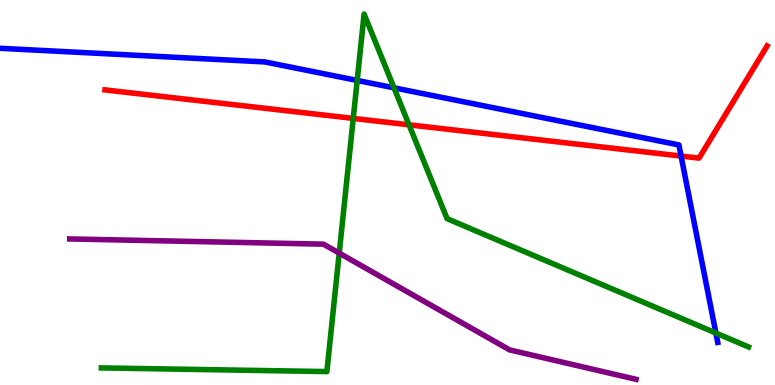[{'lines': ['blue', 'red'], 'intersections': [{'x': 8.79, 'y': 5.95}]}, {'lines': ['green', 'red'], 'intersections': [{'x': 4.56, 'y': 6.92}, {'x': 5.28, 'y': 6.76}]}, {'lines': ['purple', 'red'], 'intersections': []}, {'lines': ['blue', 'green'], 'intersections': [{'x': 4.61, 'y': 7.91}, {'x': 5.08, 'y': 7.72}, {'x': 9.24, 'y': 1.35}]}, {'lines': ['blue', 'purple'], 'intersections': []}, {'lines': ['green', 'purple'], 'intersections': [{'x': 4.38, 'y': 3.43}]}]